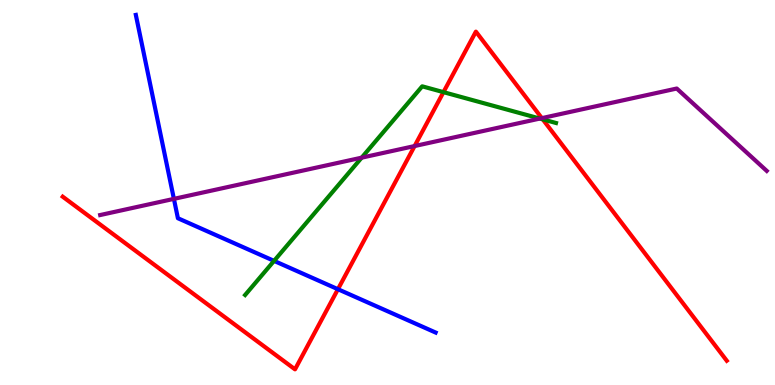[{'lines': ['blue', 'red'], 'intersections': [{'x': 4.36, 'y': 2.49}]}, {'lines': ['green', 'red'], 'intersections': [{'x': 5.72, 'y': 7.61}, {'x': 7.0, 'y': 6.9}]}, {'lines': ['purple', 'red'], 'intersections': [{'x': 5.35, 'y': 6.21}, {'x': 6.99, 'y': 6.93}]}, {'lines': ['blue', 'green'], 'intersections': [{'x': 3.54, 'y': 3.22}]}, {'lines': ['blue', 'purple'], 'intersections': [{'x': 2.24, 'y': 4.83}]}, {'lines': ['green', 'purple'], 'intersections': [{'x': 4.67, 'y': 5.9}, {'x': 6.97, 'y': 6.92}]}]